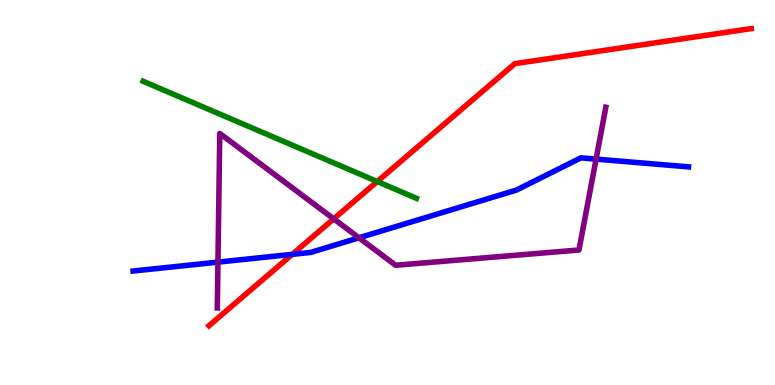[{'lines': ['blue', 'red'], 'intersections': [{'x': 3.77, 'y': 3.39}]}, {'lines': ['green', 'red'], 'intersections': [{'x': 4.87, 'y': 5.29}]}, {'lines': ['purple', 'red'], 'intersections': [{'x': 4.31, 'y': 4.32}]}, {'lines': ['blue', 'green'], 'intersections': []}, {'lines': ['blue', 'purple'], 'intersections': [{'x': 2.81, 'y': 3.19}, {'x': 4.63, 'y': 3.82}, {'x': 7.69, 'y': 5.87}]}, {'lines': ['green', 'purple'], 'intersections': []}]